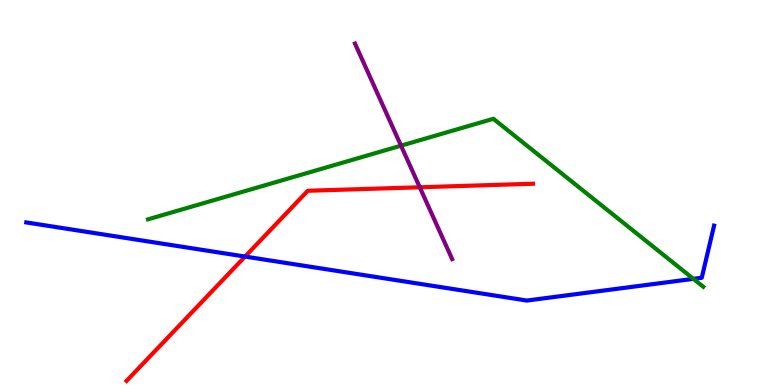[{'lines': ['blue', 'red'], 'intersections': [{'x': 3.16, 'y': 3.34}]}, {'lines': ['green', 'red'], 'intersections': []}, {'lines': ['purple', 'red'], 'intersections': [{'x': 5.42, 'y': 5.14}]}, {'lines': ['blue', 'green'], 'intersections': [{'x': 8.95, 'y': 2.76}]}, {'lines': ['blue', 'purple'], 'intersections': []}, {'lines': ['green', 'purple'], 'intersections': [{'x': 5.17, 'y': 6.22}]}]